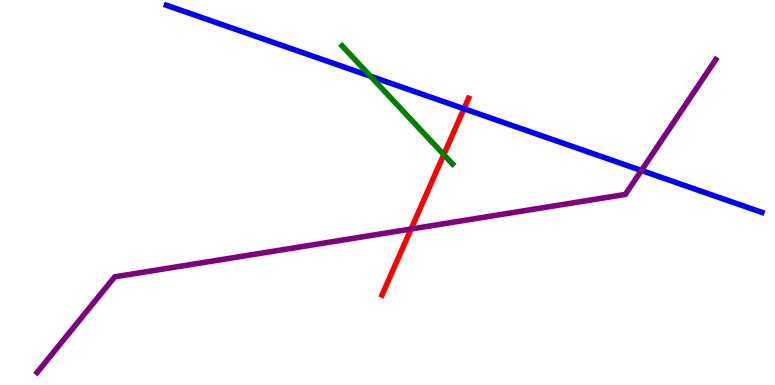[{'lines': ['blue', 'red'], 'intersections': [{'x': 5.99, 'y': 7.18}]}, {'lines': ['green', 'red'], 'intersections': [{'x': 5.73, 'y': 5.98}]}, {'lines': ['purple', 'red'], 'intersections': [{'x': 5.3, 'y': 4.05}]}, {'lines': ['blue', 'green'], 'intersections': [{'x': 4.78, 'y': 8.02}]}, {'lines': ['blue', 'purple'], 'intersections': [{'x': 8.28, 'y': 5.57}]}, {'lines': ['green', 'purple'], 'intersections': []}]